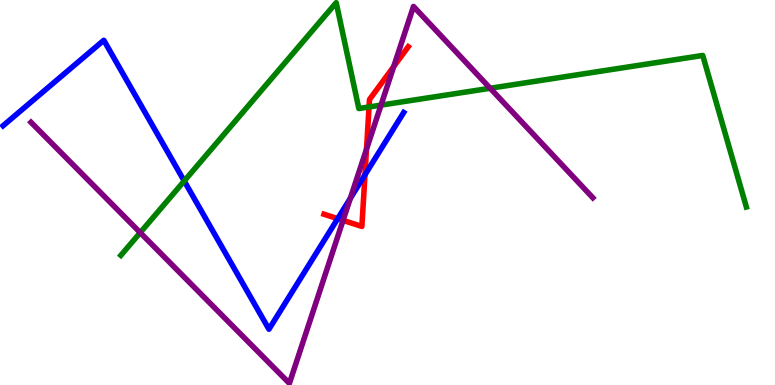[{'lines': ['blue', 'red'], 'intersections': [{'x': 4.36, 'y': 4.32}, {'x': 4.71, 'y': 5.46}]}, {'lines': ['green', 'red'], 'intersections': [{'x': 4.76, 'y': 7.22}]}, {'lines': ['purple', 'red'], 'intersections': [{'x': 4.43, 'y': 4.28}, {'x': 4.73, 'y': 6.13}, {'x': 5.08, 'y': 8.27}]}, {'lines': ['blue', 'green'], 'intersections': [{'x': 2.38, 'y': 5.3}]}, {'lines': ['blue', 'purple'], 'intersections': [{'x': 4.52, 'y': 4.85}]}, {'lines': ['green', 'purple'], 'intersections': [{'x': 1.81, 'y': 3.96}, {'x': 4.92, 'y': 7.27}, {'x': 6.32, 'y': 7.71}]}]